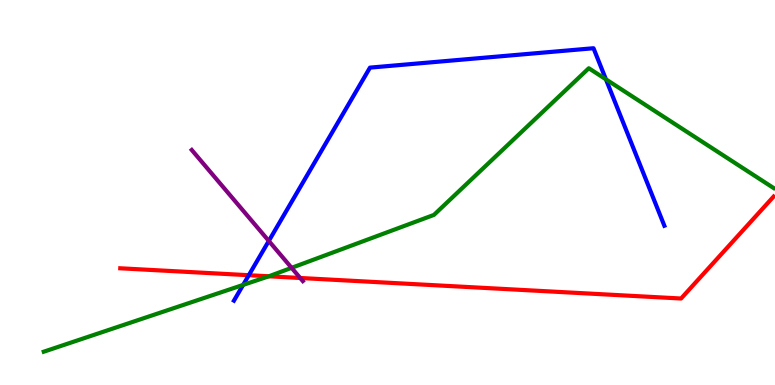[{'lines': ['blue', 'red'], 'intersections': [{'x': 3.21, 'y': 2.85}]}, {'lines': ['green', 'red'], 'intersections': [{'x': 3.47, 'y': 2.82}]}, {'lines': ['purple', 'red'], 'intersections': [{'x': 3.87, 'y': 2.78}]}, {'lines': ['blue', 'green'], 'intersections': [{'x': 3.14, 'y': 2.6}, {'x': 7.82, 'y': 7.94}]}, {'lines': ['blue', 'purple'], 'intersections': [{'x': 3.47, 'y': 3.74}]}, {'lines': ['green', 'purple'], 'intersections': [{'x': 3.76, 'y': 3.04}]}]